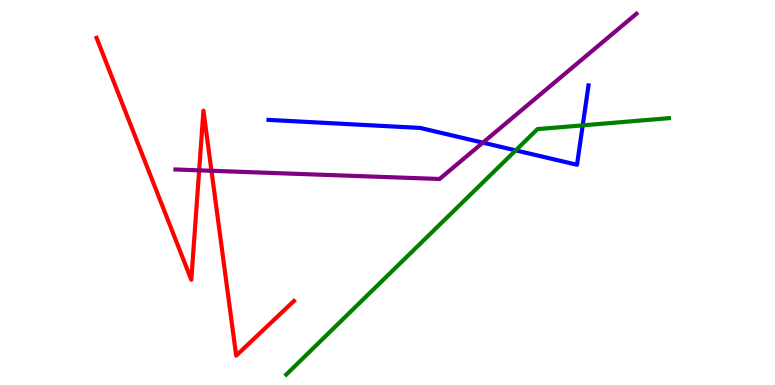[{'lines': ['blue', 'red'], 'intersections': []}, {'lines': ['green', 'red'], 'intersections': []}, {'lines': ['purple', 'red'], 'intersections': [{'x': 2.57, 'y': 5.58}, {'x': 2.73, 'y': 5.56}]}, {'lines': ['blue', 'green'], 'intersections': [{'x': 6.65, 'y': 6.09}, {'x': 7.52, 'y': 6.74}]}, {'lines': ['blue', 'purple'], 'intersections': [{'x': 6.23, 'y': 6.29}]}, {'lines': ['green', 'purple'], 'intersections': []}]